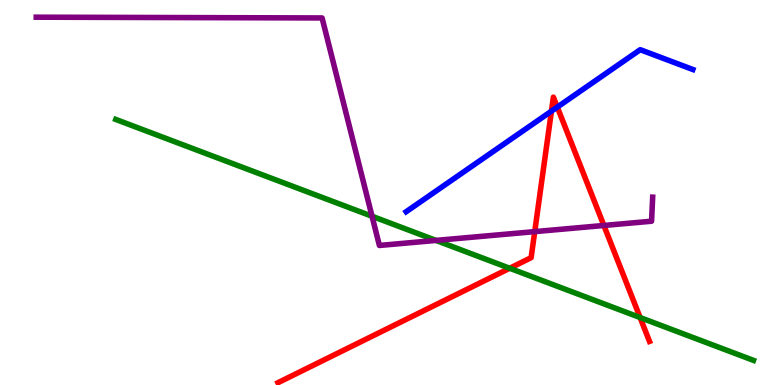[{'lines': ['blue', 'red'], 'intersections': [{'x': 7.12, 'y': 7.11}, {'x': 7.19, 'y': 7.22}]}, {'lines': ['green', 'red'], 'intersections': [{'x': 6.58, 'y': 3.03}, {'x': 8.26, 'y': 1.75}]}, {'lines': ['purple', 'red'], 'intersections': [{'x': 6.9, 'y': 3.98}, {'x': 7.79, 'y': 4.14}]}, {'lines': ['blue', 'green'], 'intersections': []}, {'lines': ['blue', 'purple'], 'intersections': []}, {'lines': ['green', 'purple'], 'intersections': [{'x': 4.8, 'y': 4.38}, {'x': 5.63, 'y': 3.76}]}]